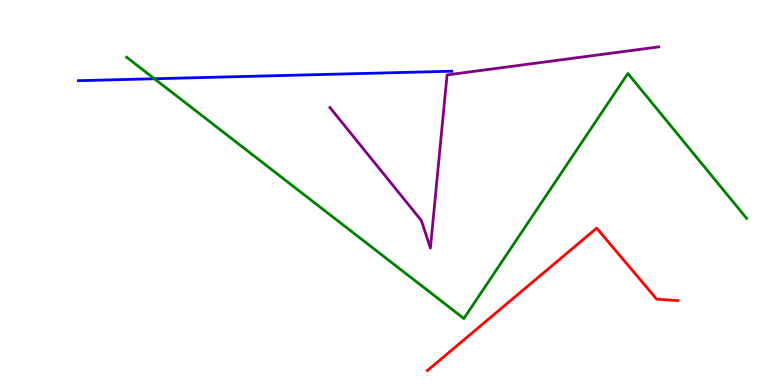[{'lines': ['blue', 'red'], 'intersections': []}, {'lines': ['green', 'red'], 'intersections': []}, {'lines': ['purple', 'red'], 'intersections': []}, {'lines': ['blue', 'green'], 'intersections': [{'x': 1.99, 'y': 7.95}]}, {'lines': ['blue', 'purple'], 'intersections': []}, {'lines': ['green', 'purple'], 'intersections': []}]